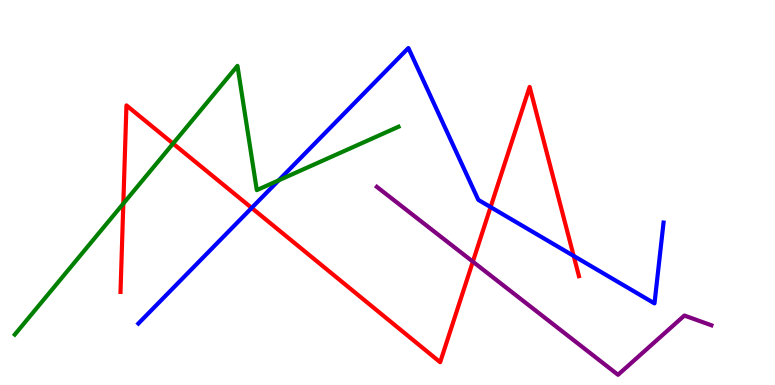[{'lines': ['blue', 'red'], 'intersections': [{'x': 3.25, 'y': 4.6}, {'x': 6.33, 'y': 4.62}, {'x': 7.4, 'y': 3.35}]}, {'lines': ['green', 'red'], 'intersections': [{'x': 1.59, 'y': 4.71}, {'x': 2.23, 'y': 6.27}]}, {'lines': ['purple', 'red'], 'intersections': [{'x': 6.1, 'y': 3.2}]}, {'lines': ['blue', 'green'], 'intersections': [{'x': 3.6, 'y': 5.32}]}, {'lines': ['blue', 'purple'], 'intersections': []}, {'lines': ['green', 'purple'], 'intersections': []}]